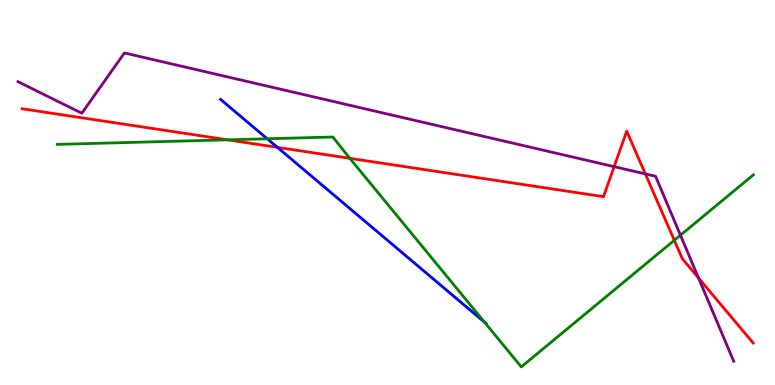[{'lines': ['blue', 'red'], 'intersections': [{'x': 3.58, 'y': 6.17}]}, {'lines': ['green', 'red'], 'intersections': [{'x': 2.94, 'y': 6.37}, {'x': 4.51, 'y': 5.89}, {'x': 8.7, 'y': 3.76}]}, {'lines': ['purple', 'red'], 'intersections': [{'x': 7.92, 'y': 5.67}, {'x': 8.33, 'y': 5.48}, {'x': 9.01, 'y': 2.78}]}, {'lines': ['blue', 'green'], 'intersections': [{'x': 3.45, 'y': 6.4}, {'x': 6.25, 'y': 1.63}]}, {'lines': ['blue', 'purple'], 'intersections': []}, {'lines': ['green', 'purple'], 'intersections': [{'x': 8.78, 'y': 3.89}]}]